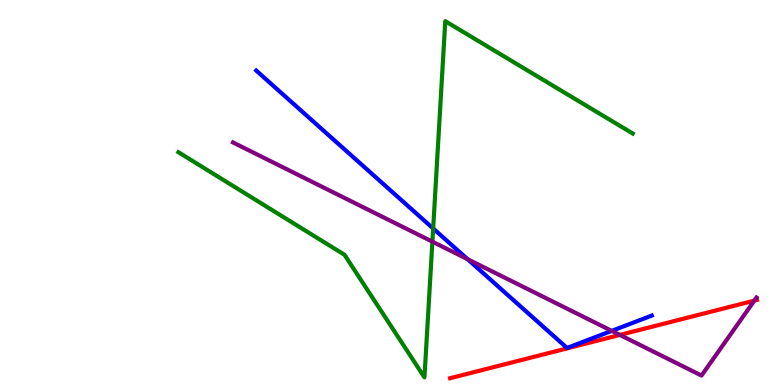[{'lines': ['blue', 'red'], 'intersections': []}, {'lines': ['green', 'red'], 'intersections': []}, {'lines': ['purple', 'red'], 'intersections': [{'x': 8.0, 'y': 1.3}, {'x': 9.73, 'y': 2.19}]}, {'lines': ['blue', 'green'], 'intersections': [{'x': 5.59, 'y': 4.07}]}, {'lines': ['blue', 'purple'], 'intersections': [{'x': 6.03, 'y': 3.27}, {'x': 7.89, 'y': 1.41}]}, {'lines': ['green', 'purple'], 'intersections': [{'x': 5.58, 'y': 3.72}]}]